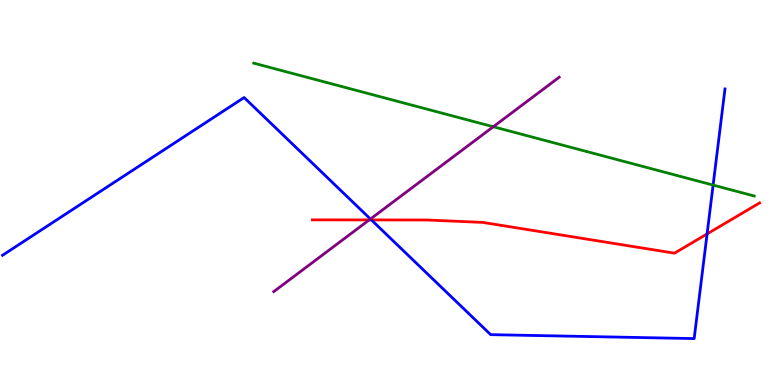[{'lines': ['blue', 'red'], 'intersections': [{'x': 4.79, 'y': 4.29}, {'x': 9.12, 'y': 3.92}]}, {'lines': ['green', 'red'], 'intersections': []}, {'lines': ['purple', 'red'], 'intersections': [{'x': 4.76, 'y': 4.29}]}, {'lines': ['blue', 'green'], 'intersections': [{'x': 9.2, 'y': 5.19}]}, {'lines': ['blue', 'purple'], 'intersections': [{'x': 4.78, 'y': 4.31}]}, {'lines': ['green', 'purple'], 'intersections': [{'x': 6.36, 'y': 6.71}]}]